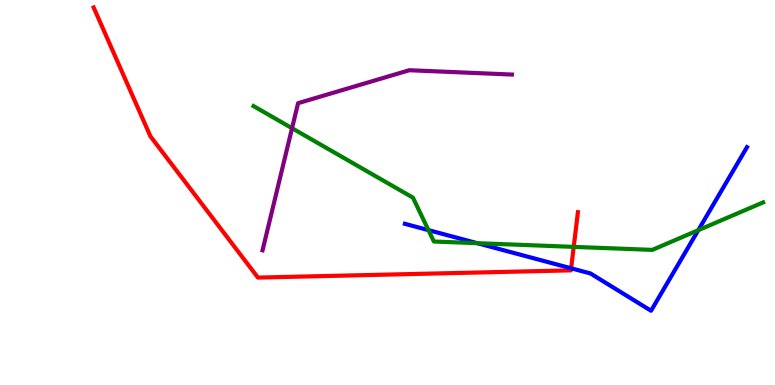[{'lines': ['blue', 'red'], 'intersections': [{'x': 7.37, 'y': 3.03}]}, {'lines': ['green', 'red'], 'intersections': [{'x': 7.4, 'y': 3.59}]}, {'lines': ['purple', 'red'], 'intersections': []}, {'lines': ['blue', 'green'], 'intersections': [{'x': 5.53, 'y': 4.02}, {'x': 6.16, 'y': 3.68}, {'x': 9.01, 'y': 4.02}]}, {'lines': ['blue', 'purple'], 'intersections': []}, {'lines': ['green', 'purple'], 'intersections': [{'x': 3.77, 'y': 6.67}]}]